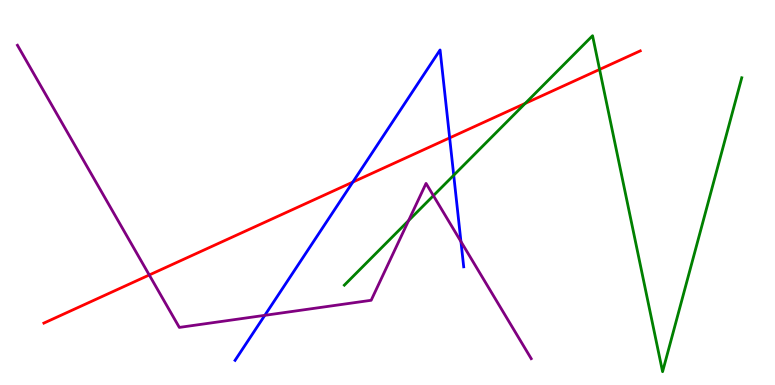[{'lines': ['blue', 'red'], 'intersections': [{'x': 4.55, 'y': 5.27}, {'x': 5.8, 'y': 6.42}]}, {'lines': ['green', 'red'], 'intersections': [{'x': 6.78, 'y': 7.31}, {'x': 7.74, 'y': 8.2}]}, {'lines': ['purple', 'red'], 'intersections': [{'x': 1.93, 'y': 2.86}]}, {'lines': ['blue', 'green'], 'intersections': [{'x': 5.85, 'y': 5.45}]}, {'lines': ['blue', 'purple'], 'intersections': [{'x': 3.42, 'y': 1.81}, {'x': 5.95, 'y': 3.73}]}, {'lines': ['green', 'purple'], 'intersections': [{'x': 5.27, 'y': 4.27}, {'x': 5.59, 'y': 4.92}]}]